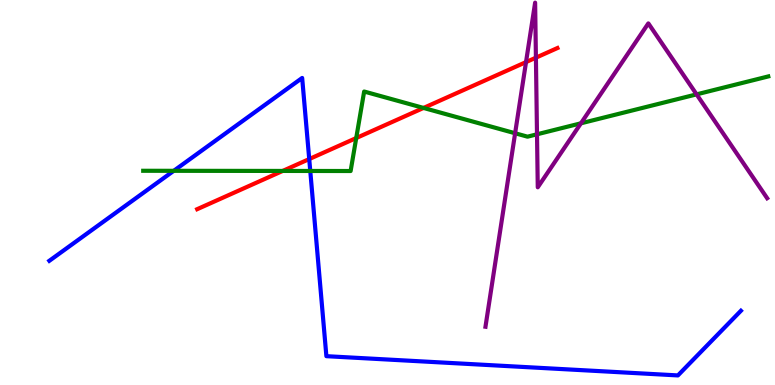[{'lines': ['blue', 'red'], 'intersections': [{'x': 3.99, 'y': 5.87}]}, {'lines': ['green', 'red'], 'intersections': [{'x': 3.65, 'y': 5.56}, {'x': 4.6, 'y': 6.41}, {'x': 5.46, 'y': 7.2}]}, {'lines': ['purple', 'red'], 'intersections': [{'x': 6.79, 'y': 8.39}, {'x': 6.91, 'y': 8.5}]}, {'lines': ['blue', 'green'], 'intersections': [{'x': 2.24, 'y': 5.56}, {'x': 4.0, 'y': 5.56}]}, {'lines': ['blue', 'purple'], 'intersections': []}, {'lines': ['green', 'purple'], 'intersections': [{'x': 6.65, 'y': 6.54}, {'x': 6.93, 'y': 6.51}, {'x': 7.5, 'y': 6.8}, {'x': 8.99, 'y': 7.55}]}]